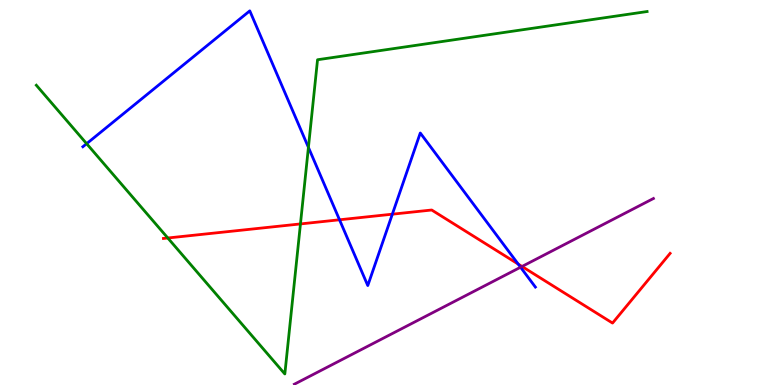[{'lines': ['blue', 'red'], 'intersections': [{'x': 4.38, 'y': 4.29}, {'x': 5.06, 'y': 4.44}, {'x': 6.69, 'y': 3.14}]}, {'lines': ['green', 'red'], 'intersections': [{'x': 2.17, 'y': 3.82}, {'x': 3.88, 'y': 4.18}]}, {'lines': ['purple', 'red'], 'intersections': [{'x': 6.74, 'y': 3.08}]}, {'lines': ['blue', 'green'], 'intersections': [{'x': 1.12, 'y': 6.27}, {'x': 3.98, 'y': 6.17}]}, {'lines': ['blue', 'purple'], 'intersections': [{'x': 6.72, 'y': 3.06}]}, {'lines': ['green', 'purple'], 'intersections': []}]